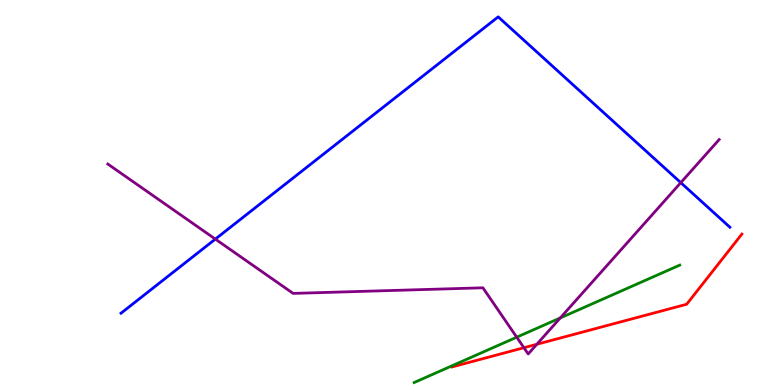[{'lines': ['blue', 'red'], 'intersections': []}, {'lines': ['green', 'red'], 'intersections': []}, {'lines': ['purple', 'red'], 'intersections': [{'x': 6.76, 'y': 0.968}, {'x': 6.93, 'y': 1.06}]}, {'lines': ['blue', 'green'], 'intersections': []}, {'lines': ['blue', 'purple'], 'intersections': [{'x': 2.78, 'y': 3.79}, {'x': 8.78, 'y': 5.26}]}, {'lines': ['green', 'purple'], 'intersections': [{'x': 6.67, 'y': 1.24}, {'x': 7.23, 'y': 1.74}]}]